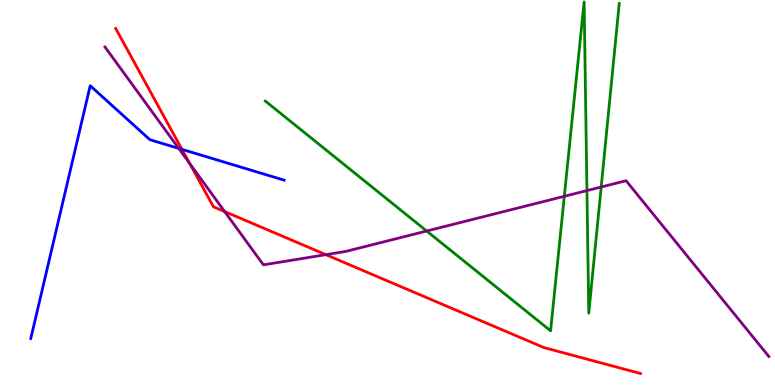[{'lines': ['blue', 'red'], 'intersections': [{'x': 2.35, 'y': 6.12}]}, {'lines': ['green', 'red'], 'intersections': []}, {'lines': ['purple', 'red'], 'intersections': [{'x': 2.45, 'y': 5.75}, {'x': 2.9, 'y': 4.51}, {'x': 4.2, 'y': 3.39}]}, {'lines': ['blue', 'green'], 'intersections': []}, {'lines': ['blue', 'purple'], 'intersections': [{'x': 2.31, 'y': 6.15}]}, {'lines': ['green', 'purple'], 'intersections': [{'x': 5.51, 'y': 4.0}, {'x': 7.28, 'y': 4.9}, {'x': 7.57, 'y': 5.05}, {'x': 7.76, 'y': 5.14}]}]